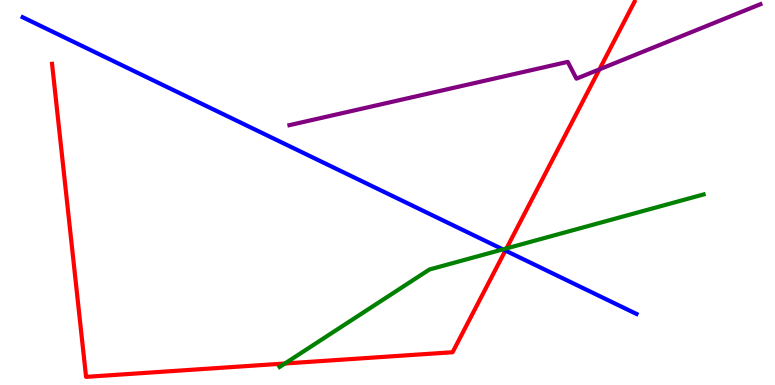[{'lines': ['blue', 'red'], 'intersections': [{'x': 6.52, 'y': 3.49}]}, {'lines': ['green', 'red'], 'intersections': [{'x': 3.68, 'y': 0.558}, {'x': 6.54, 'y': 3.55}]}, {'lines': ['purple', 'red'], 'intersections': [{'x': 7.73, 'y': 8.2}]}, {'lines': ['blue', 'green'], 'intersections': [{'x': 6.49, 'y': 3.52}]}, {'lines': ['blue', 'purple'], 'intersections': []}, {'lines': ['green', 'purple'], 'intersections': []}]